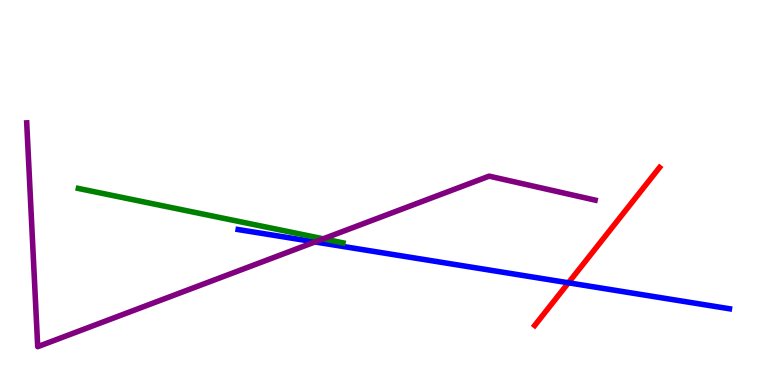[{'lines': ['blue', 'red'], 'intersections': [{'x': 7.33, 'y': 2.65}]}, {'lines': ['green', 'red'], 'intersections': []}, {'lines': ['purple', 'red'], 'intersections': []}, {'lines': ['blue', 'green'], 'intersections': []}, {'lines': ['blue', 'purple'], 'intersections': [{'x': 4.06, 'y': 3.72}]}, {'lines': ['green', 'purple'], 'intersections': [{'x': 4.17, 'y': 3.8}]}]